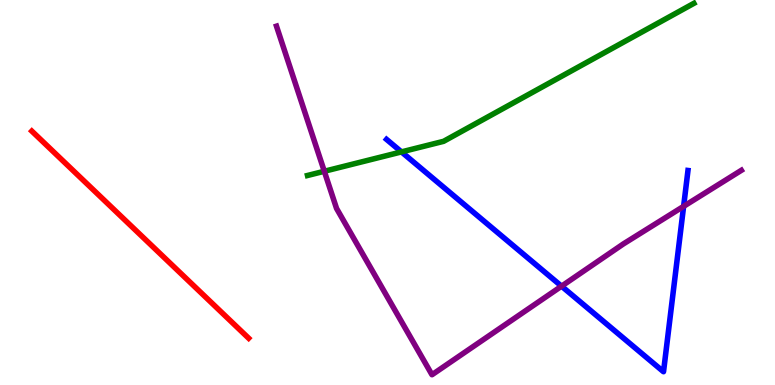[{'lines': ['blue', 'red'], 'intersections': []}, {'lines': ['green', 'red'], 'intersections': []}, {'lines': ['purple', 'red'], 'intersections': []}, {'lines': ['blue', 'green'], 'intersections': [{'x': 5.18, 'y': 6.05}]}, {'lines': ['blue', 'purple'], 'intersections': [{'x': 7.25, 'y': 2.57}, {'x': 8.82, 'y': 4.64}]}, {'lines': ['green', 'purple'], 'intersections': [{'x': 4.18, 'y': 5.55}]}]